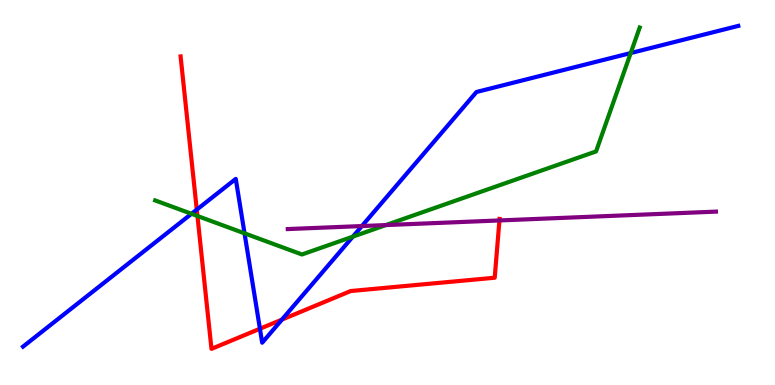[{'lines': ['blue', 'red'], 'intersections': [{'x': 2.54, 'y': 4.56}, {'x': 3.35, 'y': 1.46}, {'x': 3.64, 'y': 1.7}]}, {'lines': ['green', 'red'], 'intersections': [{'x': 2.55, 'y': 4.39}]}, {'lines': ['purple', 'red'], 'intersections': [{'x': 6.44, 'y': 4.27}]}, {'lines': ['blue', 'green'], 'intersections': [{'x': 2.47, 'y': 4.45}, {'x': 3.16, 'y': 3.94}, {'x': 4.55, 'y': 3.85}, {'x': 8.14, 'y': 8.62}]}, {'lines': ['blue', 'purple'], 'intersections': [{'x': 4.67, 'y': 4.13}]}, {'lines': ['green', 'purple'], 'intersections': [{'x': 4.98, 'y': 4.15}]}]